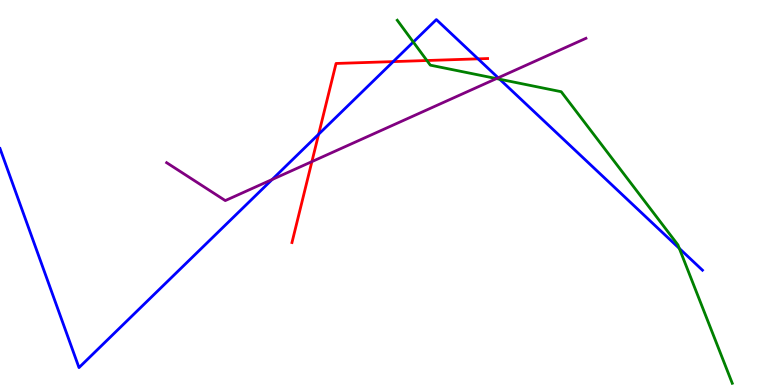[{'lines': ['blue', 'red'], 'intersections': [{'x': 4.11, 'y': 6.51}, {'x': 5.07, 'y': 8.4}, {'x': 6.17, 'y': 8.47}]}, {'lines': ['green', 'red'], 'intersections': [{'x': 5.51, 'y': 8.43}]}, {'lines': ['purple', 'red'], 'intersections': [{'x': 4.02, 'y': 5.8}]}, {'lines': ['blue', 'green'], 'intersections': [{'x': 5.33, 'y': 8.91}, {'x': 6.45, 'y': 7.94}, {'x': 8.77, 'y': 3.55}]}, {'lines': ['blue', 'purple'], 'intersections': [{'x': 3.51, 'y': 5.34}, {'x': 6.43, 'y': 7.98}]}, {'lines': ['green', 'purple'], 'intersections': [{'x': 6.41, 'y': 7.96}]}]